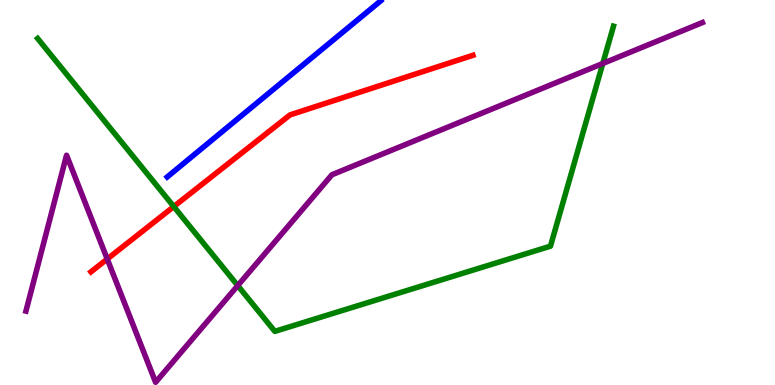[{'lines': ['blue', 'red'], 'intersections': []}, {'lines': ['green', 'red'], 'intersections': [{'x': 2.24, 'y': 4.63}]}, {'lines': ['purple', 'red'], 'intersections': [{'x': 1.38, 'y': 3.27}]}, {'lines': ['blue', 'green'], 'intersections': []}, {'lines': ['blue', 'purple'], 'intersections': []}, {'lines': ['green', 'purple'], 'intersections': [{'x': 3.07, 'y': 2.58}, {'x': 7.78, 'y': 8.35}]}]